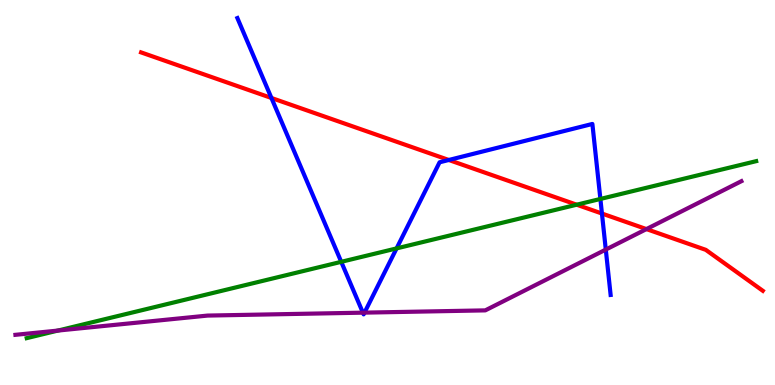[{'lines': ['blue', 'red'], 'intersections': [{'x': 3.5, 'y': 7.46}, {'x': 5.79, 'y': 5.84}, {'x': 7.77, 'y': 4.45}]}, {'lines': ['green', 'red'], 'intersections': [{'x': 7.44, 'y': 4.68}]}, {'lines': ['purple', 'red'], 'intersections': [{'x': 8.34, 'y': 4.05}]}, {'lines': ['blue', 'green'], 'intersections': [{'x': 4.4, 'y': 3.2}, {'x': 5.12, 'y': 3.55}, {'x': 7.75, 'y': 4.83}]}, {'lines': ['blue', 'purple'], 'intersections': [{'x': 4.68, 'y': 1.88}, {'x': 4.7, 'y': 1.88}, {'x': 7.82, 'y': 3.52}]}, {'lines': ['green', 'purple'], 'intersections': [{'x': 0.747, 'y': 1.41}]}]